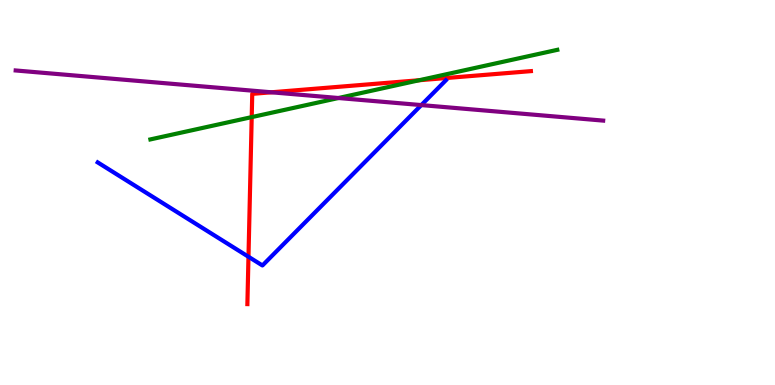[{'lines': ['blue', 'red'], 'intersections': [{'x': 3.21, 'y': 3.33}]}, {'lines': ['green', 'red'], 'intersections': [{'x': 3.25, 'y': 6.96}, {'x': 5.41, 'y': 7.92}]}, {'lines': ['purple', 'red'], 'intersections': [{'x': 3.5, 'y': 7.6}]}, {'lines': ['blue', 'green'], 'intersections': []}, {'lines': ['blue', 'purple'], 'intersections': [{'x': 5.44, 'y': 7.27}]}, {'lines': ['green', 'purple'], 'intersections': [{'x': 4.37, 'y': 7.45}]}]